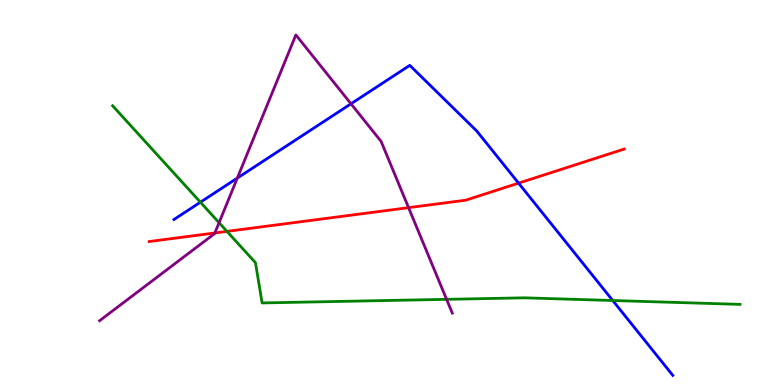[{'lines': ['blue', 'red'], 'intersections': [{'x': 6.69, 'y': 5.24}]}, {'lines': ['green', 'red'], 'intersections': [{'x': 2.93, 'y': 3.99}]}, {'lines': ['purple', 'red'], 'intersections': [{'x': 2.77, 'y': 3.95}, {'x': 5.27, 'y': 4.61}]}, {'lines': ['blue', 'green'], 'intersections': [{'x': 2.59, 'y': 4.75}, {'x': 7.91, 'y': 2.19}]}, {'lines': ['blue', 'purple'], 'intersections': [{'x': 3.06, 'y': 5.37}, {'x': 4.53, 'y': 7.3}]}, {'lines': ['green', 'purple'], 'intersections': [{'x': 2.83, 'y': 4.22}, {'x': 5.76, 'y': 2.22}]}]